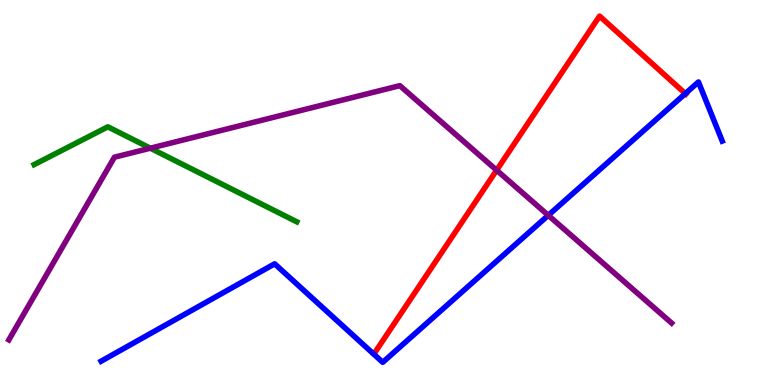[{'lines': ['blue', 'red'], 'intersections': [{'x': 8.84, 'y': 7.57}]}, {'lines': ['green', 'red'], 'intersections': []}, {'lines': ['purple', 'red'], 'intersections': [{'x': 6.41, 'y': 5.58}]}, {'lines': ['blue', 'green'], 'intersections': []}, {'lines': ['blue', 'purple'], 'intersections': [{'x': 7.07, 'y': 4.41}]}, {'lines': ['green', 'purple'], 'intersections': [{'x': 1.94, 'y': 6.15}]}]